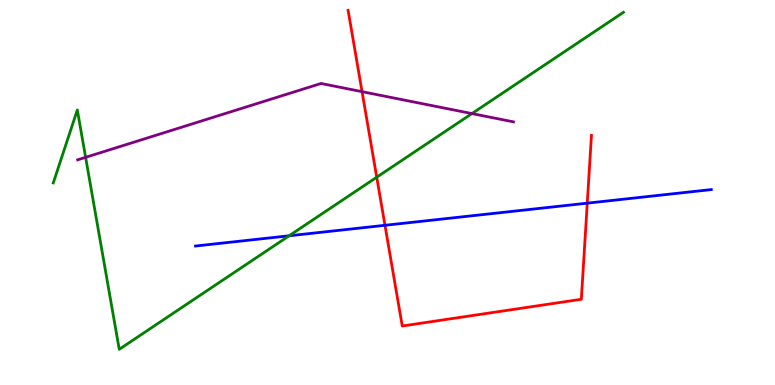[{'lines': ['blue', 'red'], 'intersections': [{'x': 4.97, 'y': 4.15}, {'x': 7.58, 'y': 4.72}]}, {'lines': ['green', 'red'], 'intersections': [{'x': 4.86, 'y': 5.4}]}, {'lines': ['purple', 'red'], 'intersections': [{'x': 4.67, 'y': 7.62}]}, {'lines': ['blue', 'green'], 'intersections': [{'x': 3.73, 'y': 3.88}]}, {'lines': ['blue', 'purple'], 'intersections': []}, {'lines': ['green', 'purple'], 'intersections': [{'x': 1.1, 'y': 5.91}, {'x': 6.09, 'y': 7.05}]}]